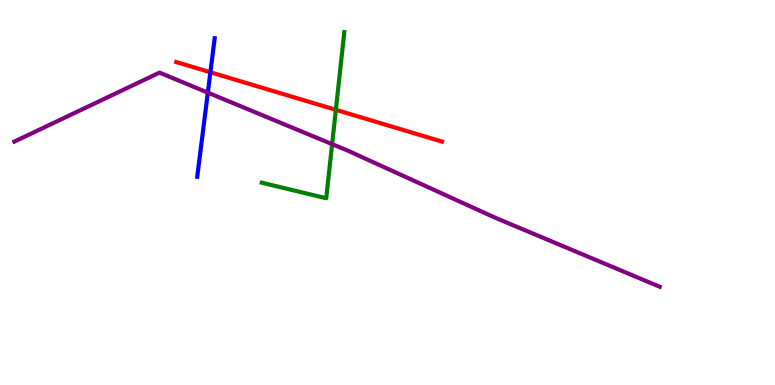[{'lines': ['blue', 'red'], 'intersections': [{'x': 2.71, 'y': 8.12}]}, {'lines': ['green', 'red'], 'intersections': [{'x': 4.33, 'y': 7.15}]}, {'lines': ['purple', 'red'], 'intersections': []}, {'lines': ['blue', 'green'], 'intersections': []}, {'lines': ['blue', 'purple'], 'intersections': [{'x': 2.68, 'y': 7.59}]}, {'lines': ['green', 'purple'], 'intersections': [{'x': 4.29, 'y': 6.26}]}]